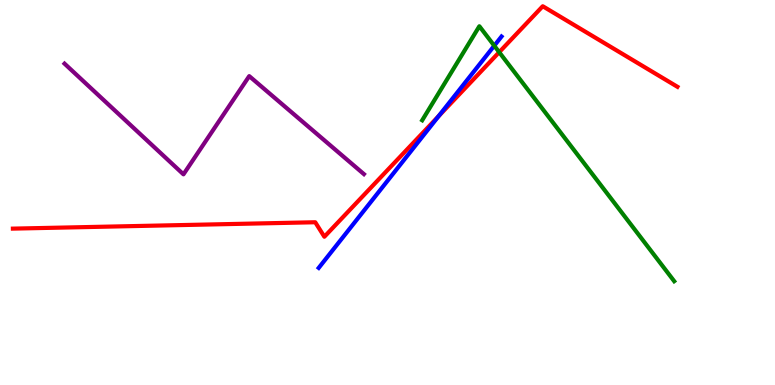[{'lines': ['blue', 'red'], 'intersections': [{'x': 5.66, 'y': 6.98}]}, {'lines': ['green', 'red'], 'intersections': [{'x': 6.44, 'y': 8.64}]}, {'lines': ['purple', 'red'], 'intersections': []}, {'lines': ['blue', 'green'], 'intersections': [{'x': 6.38, 'y': 8.81}]}, {'lines': ['blue', 'purple'], 'intersections': []}, {'lines': ['green', 'purple'], 'intersections': []}]